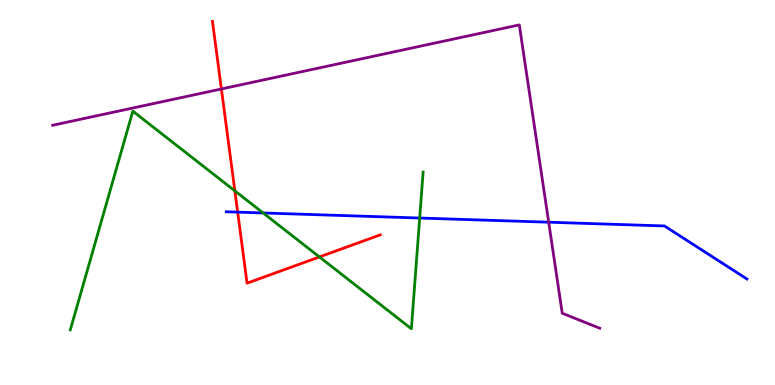[{'lines': ['blue', 'red'], 'intersections': [{'x': 3.07, 'y': 4.49}]}, {'lines': ['green', 'red'], 'intersections': [{'x': 3.03, 'y': 5.04}, {'x': 4.12, 'y': 3.33}]}, {'lines': ['purple', 'red'], 'intersections': [{'x': 2.86, 'y': 7.69}]}, {'lines': ['blue', 'green'], 'intersections': [{'x': 3.4, 'y': 4.47}, {'x': 5.42, 'y': 4.34}]}, {'lines': ['blue', 'purple'], 'intersections': [{'x': 7.08, 'y': 4.23}]}, {'lines': ['green', 'purple'], 'intersections': []}]